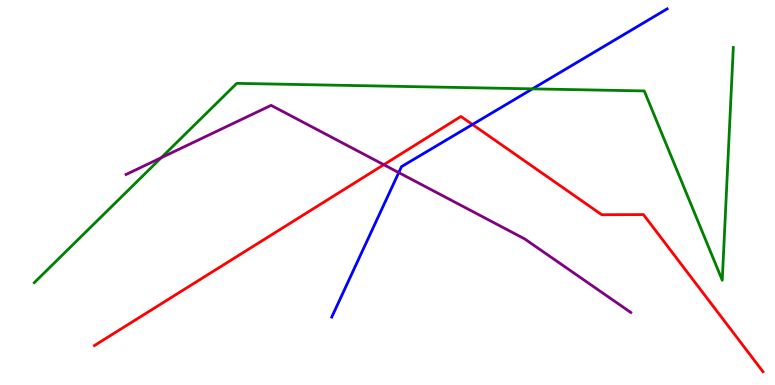[{'lines': ['blue', 'red'], 'intersections': [{'x': 6.1, 'y': 6.77}]}, {'lines': ['green', 'red'], 'intersections': []}, {'lines': ['purple', 'red'], 'intersections': [{'x': 4.95, 'y': 5.72}]}, {'lines': ['blue', 'green'], 'intersections': [{'x': 6.87, 'y': 7.69}]}, {'lines': ['blue', 'purple'], 'intersections': [{'x': 5.15, 'y': 5.52}]}, {'lines': ['green', 'purple'], 'intersections': [{'x': 2.08, 'y': 5.9}]}]